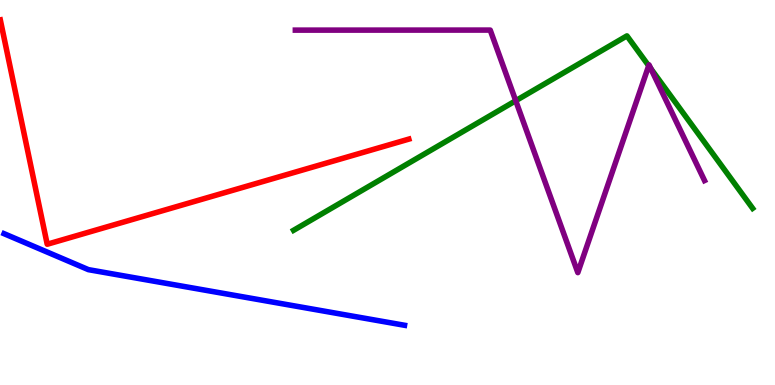[{'lines': ['blue', 'red'], 'intersections': []}, {'lines': ['green', 'red'], 'intersections': []}, {'lines': ['purple', 'red'], 'intersections': []}, {'lines': ['blue', 'green'], 'intersections': []}, {'lines': ['blue', 'purple'], 'intersections': []}, {'lines': ['green', 'purple'], 'intersections': [{'x': 6.65, 'y': 7.38}, {'x': 8.37, 'y': 8.29}, {'x': 8.4, 'y': 8.21}]}]